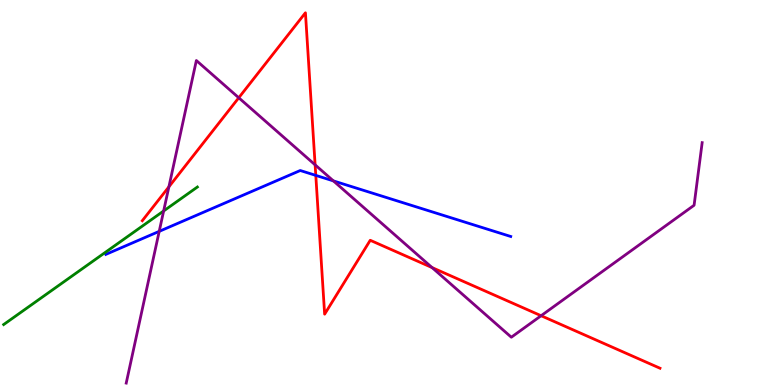[{'lines': ['blue', 'red'], 'intersections': [{'x': 4.07, 'y': 5.44}]}, {'lines': ['green', 'red'], 'intersections': []}, {'lines': ['purple', 'red'], 'intersections': [{'x': 2.18, 'y': 5.15}, {'x': 3.08, 'y': 7.46}, {'x': 4.07, 'y': 5.72}, {'x': 5.58, 'y': 3.05}, {'x': 6.98, 'y': 1.8}]}, {'lines': ['blue', 'green'], 'intersections': []}, {'lines': ['blue', 'purple'], 'intersections': [{'x': 2.05, 'y': 3.99}, {'x': 4.3, 'y': 5.3}]}, {'lines': ['green', 'purple'], 'intersections': [{'x': 2.11, 'y': 4.52}]}]